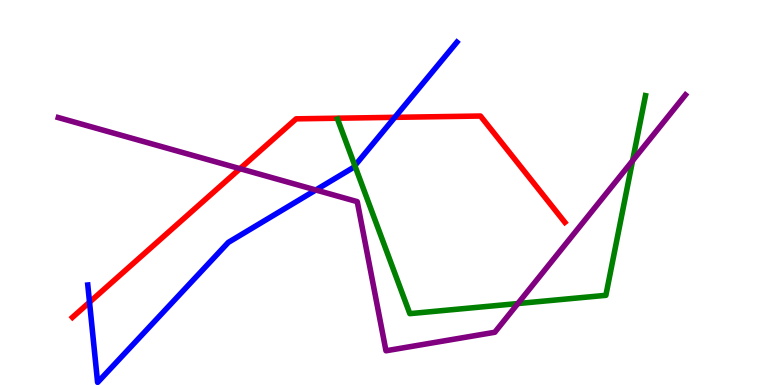[{'lines': ['blue', 'red'], 'intersections': [{'x': 1.16, 'y': 2.15}, {'x': 5.09, 'y': 6.95}]}, {'lines': ['green', 'red'], 'intersections': []}, {'lines': ['purple', 'red'], 'intersections': [{'x': 3.1, 'y': 5.62}]}, {'lines': ['blue', 'green'], 'intersections': [{'x': 4.58, 'y': 5.7}]}, {'lines': ['blue', 'purple'], 'intersections': [{'x': 4.08, 'y': 5.07}]}, {'lines': ['green', 'purple'], 'intersections': [{'x': 6.68, 'y': 2.12}, {'x': 8.16, 'y': 5.83}]}]